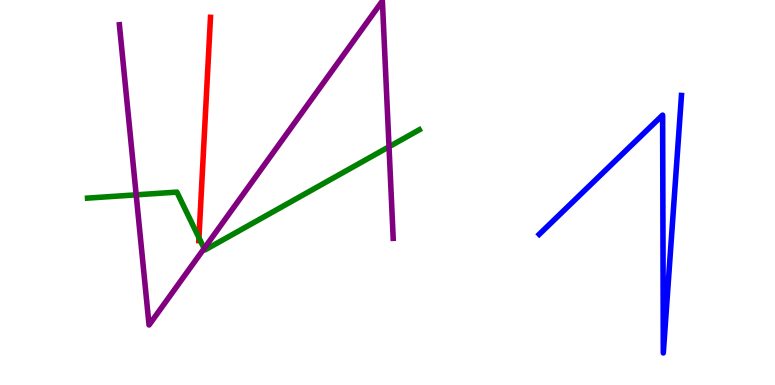[{'lines': ['blue', 'red'], 'intersections': []}, {'lines': ['green', 'red'], 'intersections': [{'x': 2.57, 'y': 3.83}]}, {'lines': ['purple', 'red'], 'intersections': []}, {'lines': ['blue', 'green'], 'intersections': []}, {'lines': ['blue', 'purple'], 'intersections': []}, {'lines': ['green', 'purple'], 'intersections': [{'x': 1.76, 'y': 4.94}, {'x': 2.63, 'y': 3.55}, {'x': 5.02, 'y': 6.19}]}]